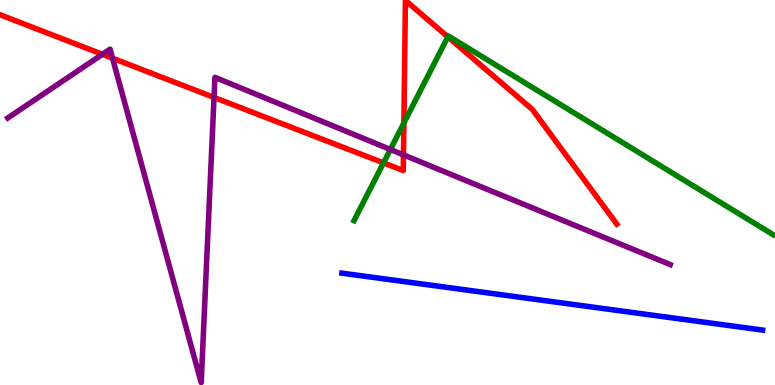[{'lines': ['blue', 'red'], 'intersections': []}, {'lines': ['green', 'red'], 'intersections': [{'x': 4.95, 'y': 5.77}, {'x': 5.21, 'y': 6.81}, {'x': 5.78, 'y': 9.04}]}, {'lines': ['purple', 'red'], 'intersections': [{'x': 1.32, 'y': 8.59}, {'x': 1.45, 'y': 8.49}, {'x': 2.76, 'y': 7.47}, {'x': 5.21, 'y': 5.98}]}, {'lines': ['blue', 'green'], 'intersections': []}, {'lines': ['blue', 'purple'], 'intersections': []}, {'lines': ['green', 'purple'], 'intersections': [{'x': 5.04, 'y': 6.12}]}]